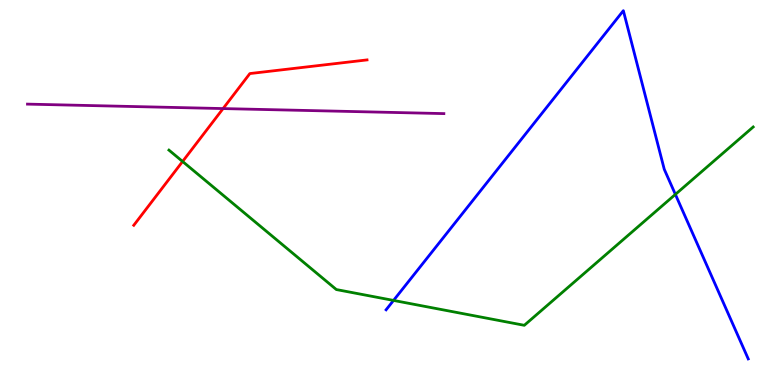[{'lines': ['blue', 'red'], 'intersections': []}, {'lines': ['green', 'red'], 'intersections': [{'x': 2.36, 'y': 5.81}]}, {'lines': ['purple', 'red'], 'intersections': [{'x': 2.88, 'y': 7.18}]}, {'lines': ['blue', 'green'], 'intersections': [{'x': 5.08, 'y': 2.2}, {'x': 8.71, 'y': 4.95}]}, {'lines': ['blue', 'purple'], 'intersections': []}, {'lines': ['green', 'purple'], 'intersections': []}]